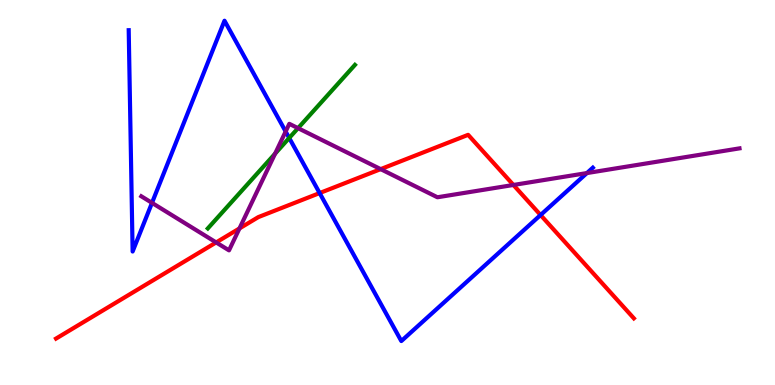[{'lines': ['blue', 'red'], 'intersections': [{'x': 4.12, 'y': 4.99}, {'x': 6.97, 'y': 4.41}]}, {'lines': ['green', 'red'], 'intersections': []}, {'lines': ['purple', 'red'], 'intersections': [{'x': 2.79, 'y': 3.7}, {'x': 3.09, 'y': 4.07}, {'x': 4.91, 'y': 5.61}, {'x': 6.62, 'y': 5.2}]}, {'lines': ['blue', 'green'], 'intersections': [{'x': 3.73, 'y': 6.42}]}, {'lines': ['blue', 'purple'], 'intersections': [{'x': 1.96, 'y': 4.73}, {'x': 3.69, 'y': 6.58}, {'x': 7.57, 'y': 5.5}]}, {'lines': ['green', 'purple'], 'intersections': [{'x': 3.55, 'y': 6.01}, {'x': 3.85, 'y': 6.67}]}]